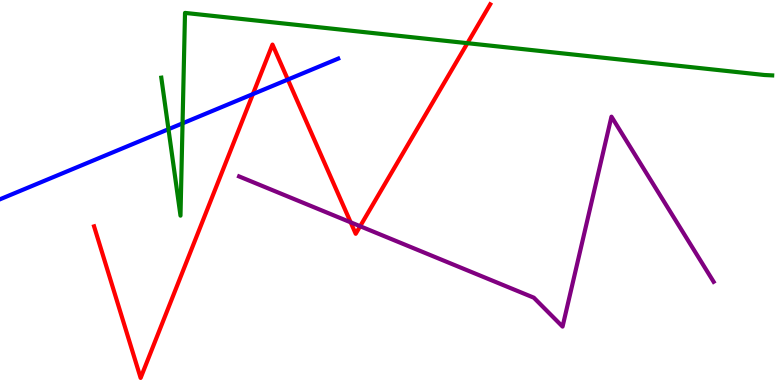[{'lines': ['blue', 'red'], 'intersections': [{'x': 3.26, 'y': 7.56}, {'x': 3.71, 'y': 7.93}]}, {'lines': ['green', 'red'], 'intersections': [{'x': 6.03, 'y': 8.88}]}, {'lines': ['purple', 'red'], 'intersections': [{'x': 4.52, 'y': 4.23}, {'x': 4.65, 'y': 4.12}]}, {'lines': ['blue', 'green'], 'intersections': [{'x': 2.17, 'y': 6.64}, {'x': 2.36, 'y': 6.8}]}, {'lines': ['blue', 'purple'], 'intersections': []}, {'lines': ['green', 'purple'], 'intersections': []}]